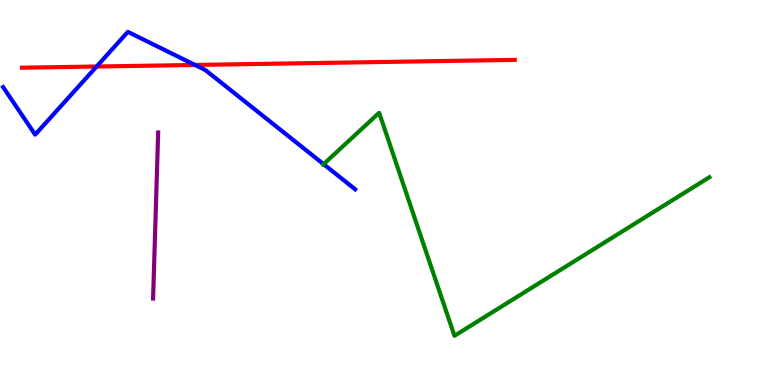[{'lines': ['blue', 'red'], 'intersections': [{'x': 1.25, 'y': 8.27}, {'x': 2.52, 'y': 8.31}]}, {'lines': ['green', 'red'], 'intersections': []}, {'lines': ['purple', 'red'], 'intersections': []}, {'lines': ['blue', 'green'], 'intersections': [{'x': 4.18, 'y': 5.74}]}, {'lines': ['blue', 'purple'], 'intersections': []}, {'lines': ['green', 'purple'], 'intersections': []}]